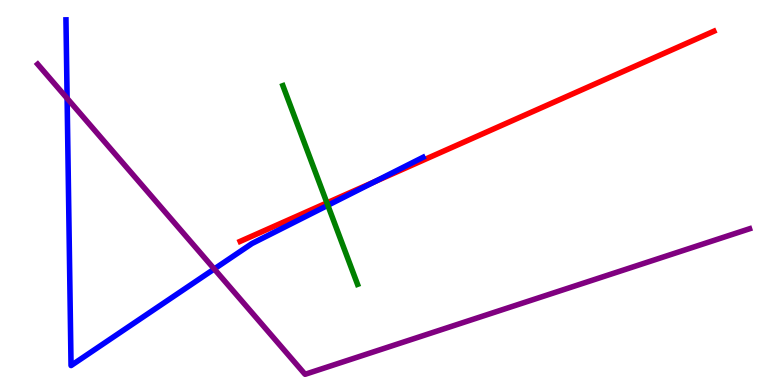[{'lines': ['blue', 'red'], 'intersections': [{'x': 4.83, 'y': 5.28}]}, {'lines': ['green', 'red'], 'intersections': [{'x': 4.22, 'y': 4.73}]}, {'lines': ['purple', 'red'], 'intersections': []}, {'lines': ['blue', 'green'], 'intersections': [{'x': 4.23, 'y': 4.67}]}, {'lines': ['blue', 'purple'], 'intersections': [{'x': 0.866, 'y': 7.45}, {'x': 2.76, 'y': 3.01}]}, {'lines': ['green', 'purple'], 'intersections': []}]